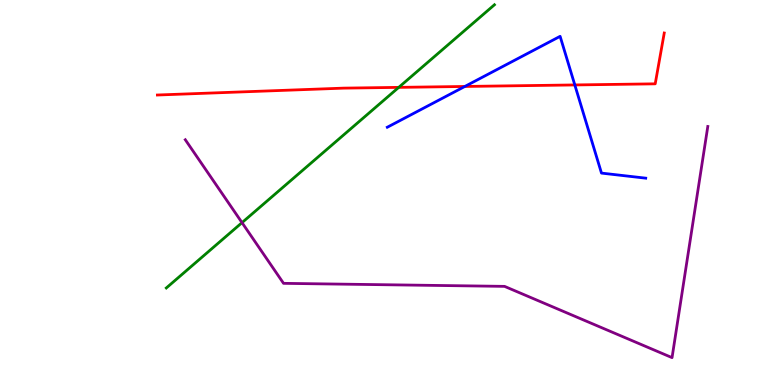[{'lines': ['blue', 'red'], 'intersections': [{'x': 6.0, 'y': 7.75}, {'x': 7.42, 'y': 7.79}]}, {'lines': ['green', 'red'], 'intersections': [{'x': 5.14, 'y': 7.73}]}, {'lines': ['purple', 'red'], 'intersections': []}, {'lines': ['blue', 'green'], 'intersections': []}, {'lines': ['blue', 'purple'], 'intersections': []}, {'lines': ['green', 'purple'], 'intersections': [{'x': 3.12, 'y': 4.22}]}]